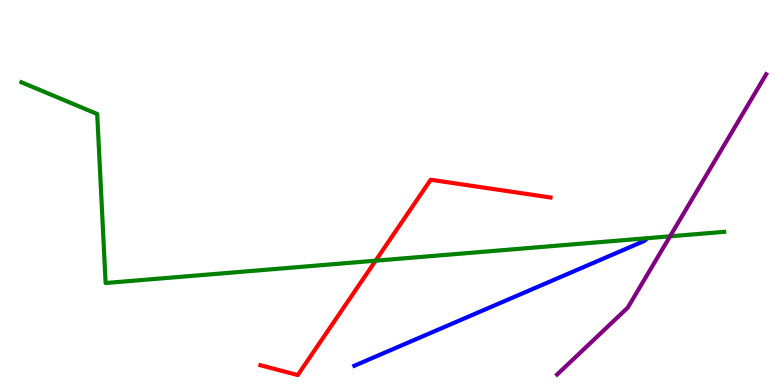[{'lines': ['blue', 'red'], 'intersections': []}, {'lines': ['green', 'red'], 'intersections': [{'x': 4.85, 'y': 3.23}]}, {'lines': ['purple', 'red'], 'intersections': []}, {'lines': ['blue', 'green'], 'intersections': []}, {'lines': ['blue', 'purple'], 'intersections': []}, {'lines': ['green', 'purple'], 'intersections': [{'x': 8.65, 'y': 3.86}]}]